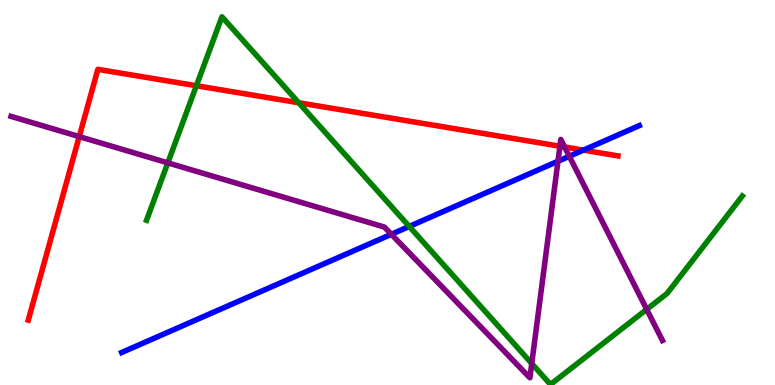[{'lines': ['blue', 'red'], 'intersections': [{'x': 7.53, 'y': 6.1}]}, {'lines': ['green', 'red'], 'intersections': [{'x': 2.53, 'y': 7.77}, {'x': 3.85, 'y': 7.33}]}, {'lines': ['purple', 'red'], 'intersections': [{'x': 1.02, 'y': 6.45}, {'x': 7.22, 'y': 6.2}, {'x': 7.29, 'y': 6.18}]}, {'lines': ['blue', 'green'], 'intersections': [{'x': 5.28, 'y': 4.12}]}, {'lines': ['blue', 'purple'], 'intersections': [{'x': 5.05, 'y': 3.91}, {'x': 7.2, 'y': 5.81}, {'x': 7.35, 'y': 5.94}]}, {'lines': ['green', 'purple'], 'intersections': [{'x': 2.17, 'y': 5.77}, {'x': 6.86, 'y': 0.558}, {'x': 8.34, 'y': 1.96}]}]